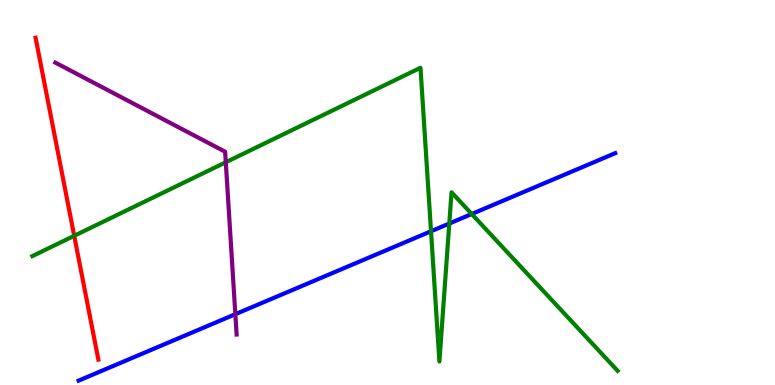[{'lines': ['blue', 'red'], 'intersections': []}, {'lines': ['green', 'red'], 'intersections': [{'x': 0.958, 'y': 3.88}]}, {'lines': ['purple', 'red'], 'intersections': []}, {'lines': ['blue', 'green'], 'intersections': [{'x': 5.56, 'y': 3.99}, {'x': 5.8, 'y': 4.19}, {'x': 6.09, 'y': 4.44}]}, {'lines': ['blue', 'purple'], 'intersections': [{'x': 3.04, 'y': 1.84}]}, {'lines': ['green', 'purple'], 'intersections': [{'x': 2.91, 'y': 5.79}]}]